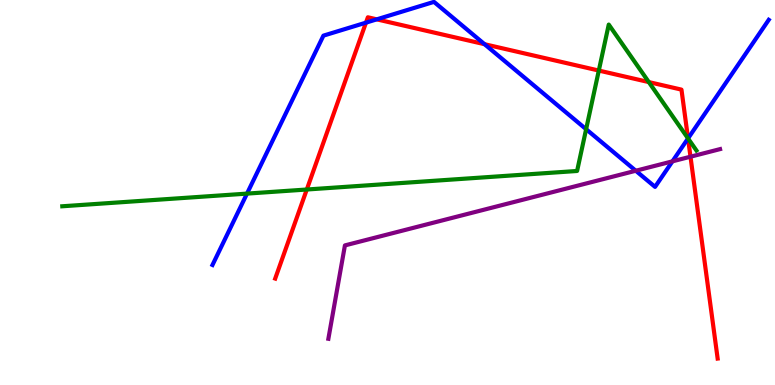[{'lines': ['blue', 'red'], 'intersections': [{'x': 4.72, 'y': 9.41}, {'x': 4.86, 'y': 9.5}, {'x': 6.25, 'y': 8.85}, {'x': 8.88, 'y': 6.4}]}, {'lines': ['green', 'red'], 'intersections': [{'x': 3.96, 'y': 5.08}, {'x': 7.73, 'y': 8.17}, {'x': 8.37, 'y': 7.87}, {'x': 8.88, 'y': 6.4}]}, {'lines': ['purple', 'red'], 'intersections': [{'x': 8.91, 'y': 5.93}]}, {'lines': ['blue', 'green'], 'intersections': [{'x': 3.19, 'y': 4.97}, {'x': 7.56, 'y': 6.64}, {'x': 8.88, 'y': 6.4}]}, {'lines': ['blue', 'purple'], 'intersections': [{'x': 8.2, 'y': 5.56}, {'x': 8.68, 'y': 5.81}]}, {'lines': ['green', 'purple'], 'intersections': []}]